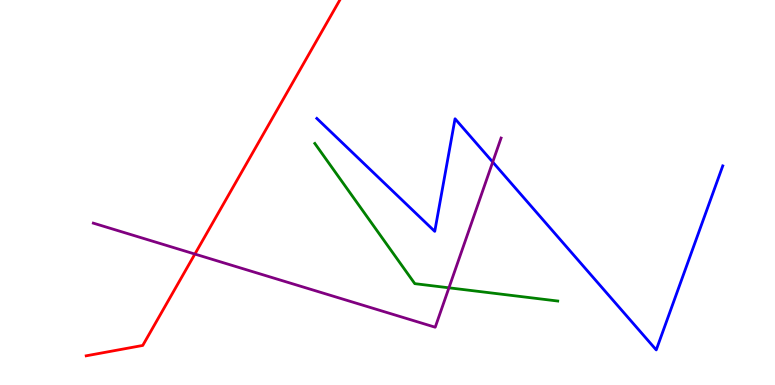[{'lines': ['blue', 'red'], 'intersections': []}, {'lines': ['green', 'red'], 'intersections': []}, {'lines': ['purple', 'red'], 'intersections': [{'x': 2.51, 'y': 3.4}]}, {'lines': ['blue', 'green'], 'intersections': []}, {'lines': ['blue', 'purple'], 'intersections': [{'x': 6.36, 'y': 5.79}]}, {'lines': ['green', 'purple'], 'intersections': [{'x': 5.79, 'y': 2.52}]}]